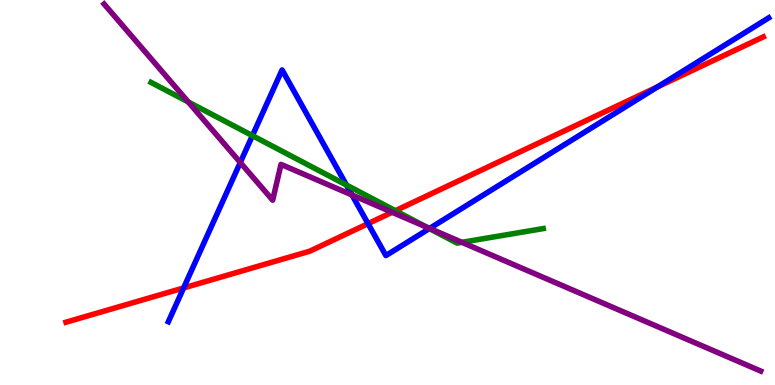[{'lines': ['blue', 'red'], 'intersections': [{'x': 2.37, 'y': 2.52}, {'x': 4.75, 'y': 4.19}, {'x': 8.49, 'y': 7.74}]}, {'lines': ['green', 'red'], 'intersections': [{'x': 5.1, 'y': 4.53}]}, {'lines': ['purple', 'red'], 'intersections': [{'x': 5.06, 'y': 4.49}]}, {'lines': ['blue', 'green'], 'intersections': [{'x': 3.26, 'y': 6.48}, {'x': 4.47, 'y': 5.19}, {'x': 5.54, 'y': 4.06}]}, {'lines': ['blue', 'purple'], 'intersections': [{'x': 3.1, 'y': 5.78}, {'x': 4.54, 'y': 4.94}, {'x': 5.54, 'y': 4.07}]}, {'lines': ['green', 'purple'], 'intersections': [{'x': 2.43, 'y': 7.35}, {'x': 5.51, 'y': 4.1}, {'x': 5.96, 'y': 3.71}]}]